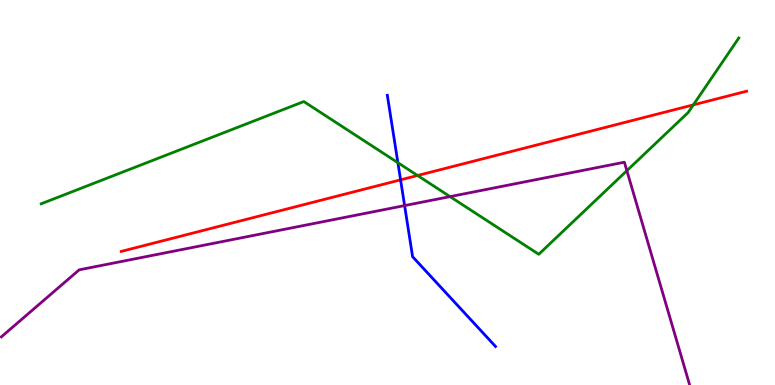[{'lines': ['blue', 'red'], 'intersections': [{'x': 5.17, 'y': 5.33}]}, {'lines': ['green', 'red'], 'intersections': [{'x': 5.39, 'y': 5.44}, {'x': 8.95, 'y': 7.28}]}, {'lines': ['purple', 'red'], 'intersections': []}, {'lines': ['blue', 'green'], 'intersections': [{'x': 5.13, 'y': 5.77}]}, {'lines': ['blue', 'purple'], 'intersections': [{'x': 5.22, 'y': 4.66}]}, {'lines': ['green', 'purple'], 'intersections': [{'x': 5.81, 'y': 4.89}, {'x': 8.09, 'y': 5.57}]}]